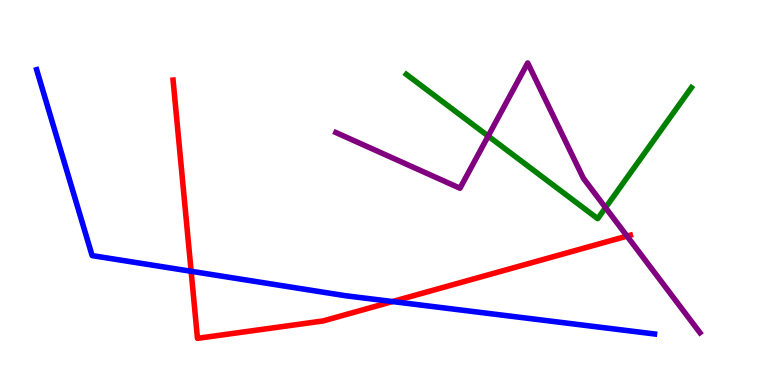[{'lines': ['blue', 'red'], 'intersections': [{'x': 2.47, 'y': 2.95}, {'x': 5.07, 'y': 2.17}]}, {'lines': ['green', 'red'], 'intersections': []}, {'lines': ['purple', 'red'], 'intersections': [{'x': 8.09, 'y': 3.87}]}, {'lines': ['blue', 'green'], 'intersections': []}, {'lines': ['blue', 'purple'], 'intersections': []}, {'lines': ['green', 'purple'], 'intersections': [{'x': 6.3, 'y': 6.47}, {'x': 7.81, 'y': 4.61}]}]